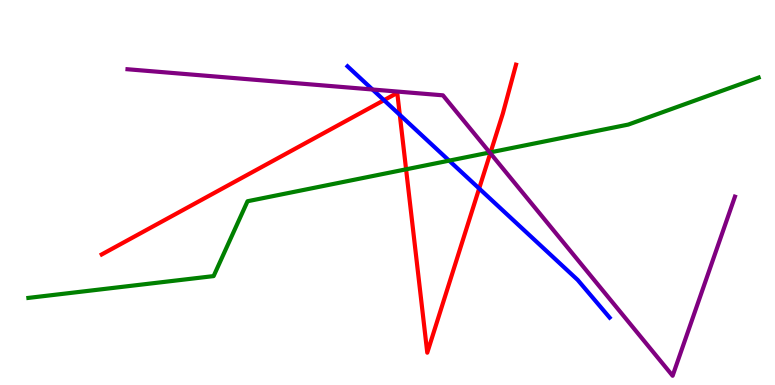[{'lines': ['blue', 'red'], 'intersections': [{'x': 4.95, 'y': 7.4}, {'x': 5.16, 'y': 7.02}, {'x': 6.18, 'y': 5.1}]}, {'lines': ['green', 'red'], 'intersections': [{'x': 5.24, 'y': 5.6}, {'x': 6.33, 'y': 6.04}]}, {'lines': ['purple', 'red'], 'intersections': [{'x': 6.33, 'y': 6.02}]}, {'lines': ['blue', 'green'], 'intersections': [{'x': 5.8, 'y': 5.83}]}, {'lines': ['blue', 'purple'], 'intersections': [{'x': 4.81, 'y': 7.68}]}, {'lines': ['green', 'purple'], 'intersections': [{'x': 6.32, 'y': 6.04}]}]